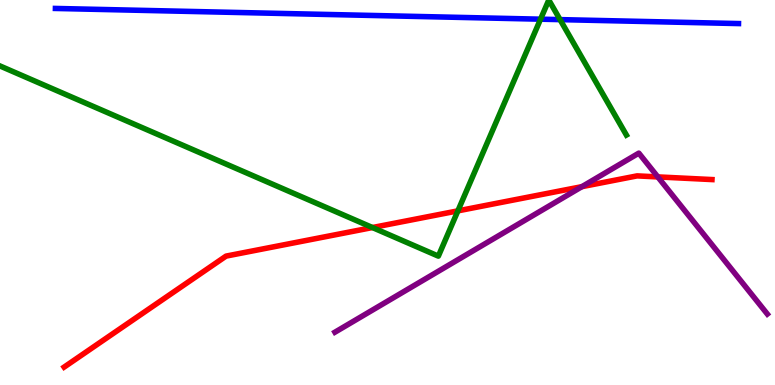[{'lines': ['blue', 'red'], 'intersections': []}, {'lines': ['green', 'red'], 'intersections': [{'x': 4.81, 'y': 4.09}, {'x': 5.91, 'y': 4.52}]}, {'lines': ['purple', 'red'], 'intersections': [{'x': 7.51, 'y': 5.15}, {'x': 8.49, 'y': 5.41}]}, {'lines': ['blue', 'green'], 'intersections': [{'x': 6.97, 'y': 9.5}, {'x': 7.23, 'y': 9.49}]}, {'lines': ['blue', 'purple'], 'intersections': []}, {'lines': ['green', 'purple'], 'intersections': []}]